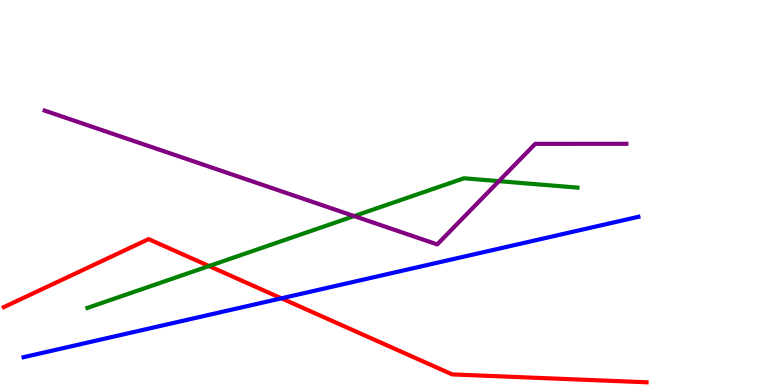[{'lines': ['blue', 'red'], 'intersections': [{'x': 3.63, 'y': 2.25}]}, {'lines': ['green', 'red'], 'intersections': [{'x': 2.7, 'y': 3.09}]}, {'lines': ['purple', 'red'], 'intersections': []}, {'lines': ['blue', 'green'], 'intersections': []}, {'lines': ['blue', 'purple'], 'intersections': []}, {'lines': ['green', 'purple'], 'intersections': [{'x': 4.57, 'y': 4.39}, {'x': 6.44, 'y': 5.29}]}]